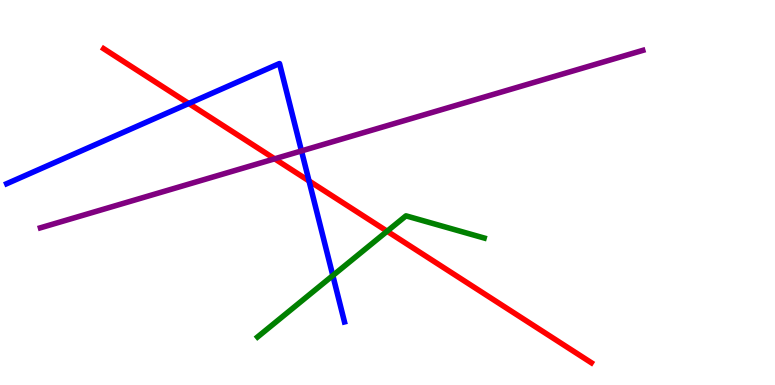[{'lines': ['blue', 'red'], 'intersections': [{'x': 2.44, 'y': 7.31}, {'x': 3.99, 'y': 5.3}]}, {'lines': ['green', 'red'], 'intersections': [{'x': 5.0, 'y': 3.99}]}, {'lines': ['purple', 'red'], 'intersections': [{'x': 3.54, 'y': 5.88}]}, {'lines': ['blue', 'green'], 'intersections': [{'x': 4.29, 'y': 2.84}]}, {'lines': ['blue', 'purple'], 'intersections': [{'x': 3.89, 'y': 6.08}]}, {'lines': ['green', 'purple'], 'intersections': []}]